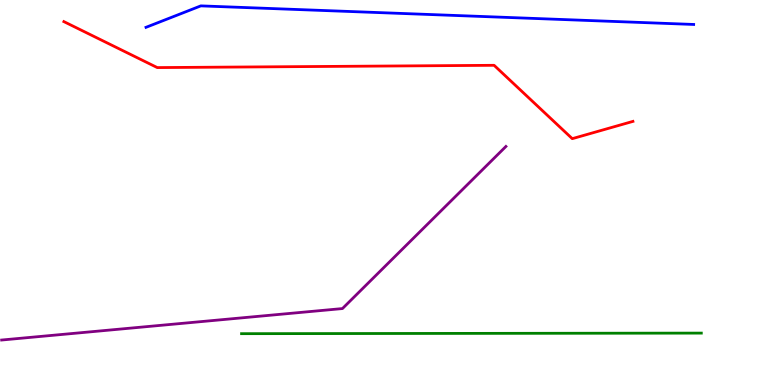[{'lines': ['blue', 'red'], 'intersections': []}, {'lines': ['green', 'red'], 'intersections': []}, {'lines': ['purple', 'red'], 'intersections': []}, {'lines': ['blue', 'green'], 'intersections': []}, {'lines': ['blue', 'purple'], 'intersections': []}, {'lines': ['green', 'purple'], 'intersections': []}]